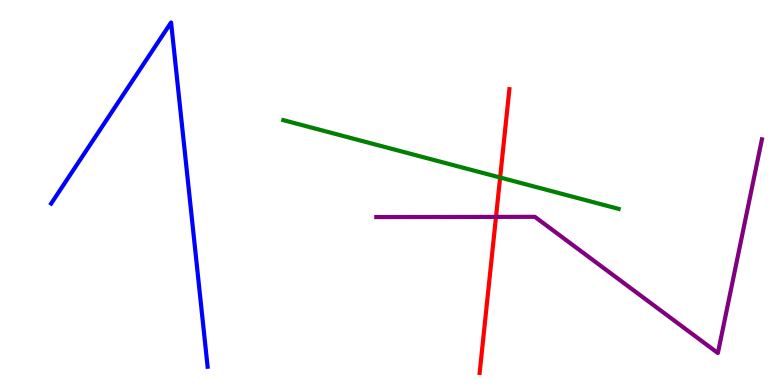[{'lines': ['blue', 'red'], 'intersections': []}, {'lines': ['green', 'red'], 'intersections': [{'x': 6.45, 'y': 5.39}]}, {'lines': ['purple', 'red'], 'intersections': [{'x': 6.4, 'y': 4.37}]}, {'lines': ['blue', 'green'], 'intersections': []}, {'lines': ['blue', 'purple'], 'intersections': []}, {'lines': ['green', 'purple'], 'intersections': []}]